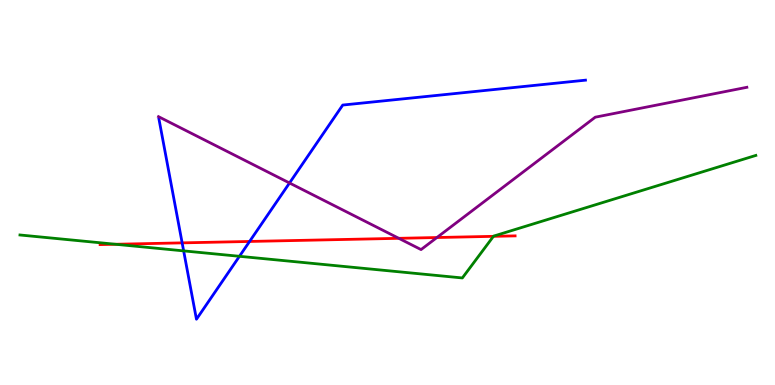[{'lines': ['blue', 'red'], 'intersections': [{'x': 2.35, 'y': 3.69}, {'x': 3.22, 'y': 3.73}]}, {'lines': ['green', 'red'], 'intersections': [{'x': 1.49, 'y': 3.66}, {'x': 6.37, 'y': 3.86}]}, {'lines': ['purple', 'red'], 'intersections': [{'x': 5.15, 'y': 3.81}, {'x': 5.64, 'y': 3.83}]}, {'lines': ['blue', 'green'], 'intersections': [{'x': 2.37, 'y': 3.48}, {'x': 3.09, 'y': 3.34}]}, {'lines': ['blue', 'purple'], 'intersections': [{'x': 3.74, 'y': 5.25}]}, {'lines': ['green', 'purple'], 'intersections': []}]